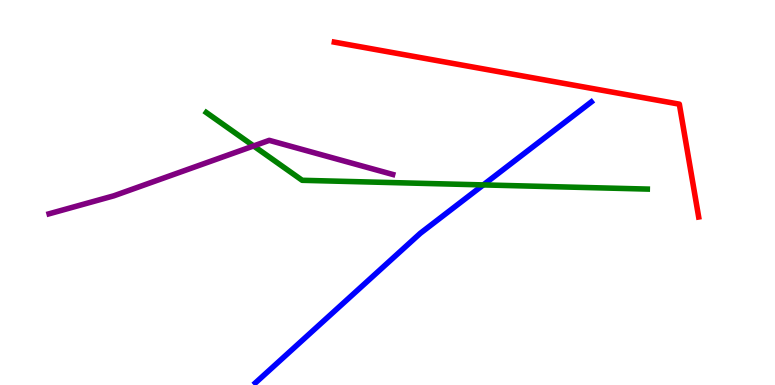[{'lines': ['blue', 'red'], 'intersections': []}, {'lines': ['green', 'red'], 'intersections': []}, {'lines': ['purple', 'red'], 'intersections': []}, {'lines': ['blue', 'green'], 'intersections': [{'x': 6.24, 'y': 5.2}]}, {'lines': ['blue', 'purple'], 'intersections': []}, {'lines': ['green', 'purple'], 'intersections': [{'x': 3.27, 'y': 6.21}]}]